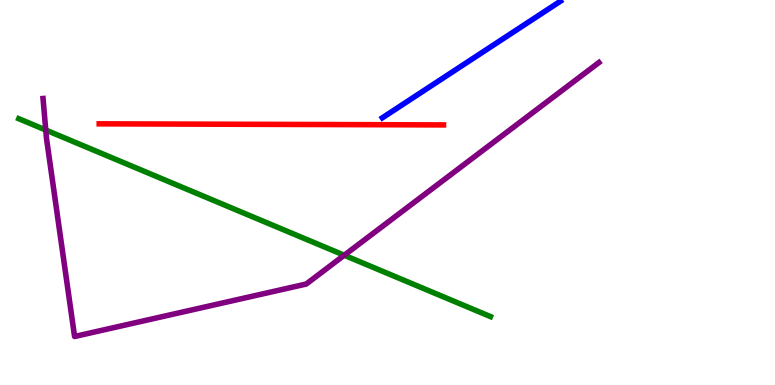[{'lines': ['blue', 'red'], 'intersections': []}, {'lines': ['green', 'red'], 'intersections': []}, {'lines': ['purple', 'red'], 'intersections': []}, {'lines': ['blue', 'green'], 'intersections': []}, {'lines': ['blue', 'purple'], 'intersections': []}, {'lines': ['green', 'purple'], 'intersections': [{'x': 0.59, 'y': 6.62}, {'x': 4.44, 'y': 3.37}]}]